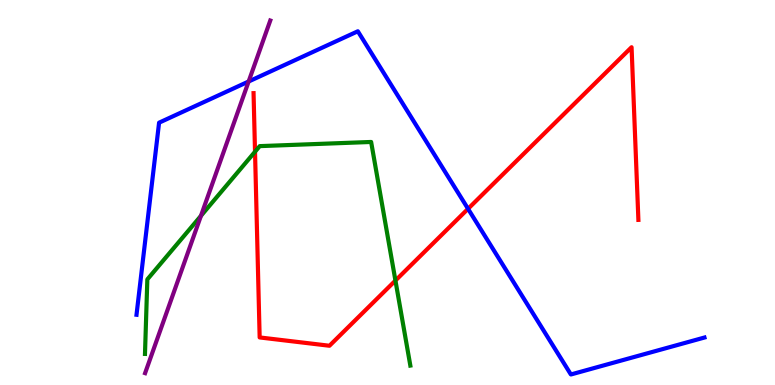[{'lines': ['blue', 'red'], 'intersections': [{'x': 6.04, 'y': 4.58}]}, {'lines': ['green', 'red'], 'intersections': [{'x': 3.29, 'y': 6.06}, {'x': 5.1, 'y': 2.71}]}, {'lines': ['purple', 'red'], 'intersections': []}, {'lines': ['blue', 'green'], 'intersections': []}, {'lines': ['blue', 'purple'], 'intersections': [{'x': 3.21, 'y': 7.88}]}, {'lines': ['green', 'purple'], 'intersections': [{'x': 2.59, 'y': 4.39}]}]